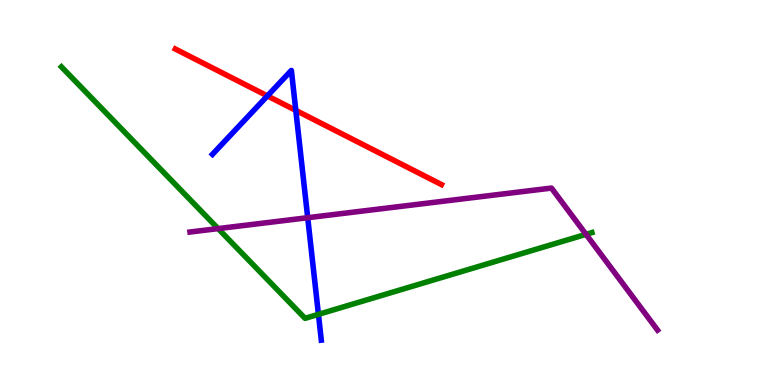[{'lines': ['blue', 'red'], 'intersections': [{'x': 3.45, 'y': 7.51}, {'x': 3.82, 'y': 7.13}]}, {'lines': ['green', 'red'], 'intersections': []}, {'lines': ['purple', 'red'], 'intersections': []}, {'lines': ['blue', 'green'], 'intersections': [{'x': 4.11, 'y': 1.84}]}, {'lines': ['blue', 'purple'], 'intersections': [{'x': 3.97, 'y': 4.35}]}, {'lines': ['green', 'purple'], 'intersections': [{'x': 2.81, 'y': 4.06}, {'x': 7.56, 'y': 3.91}]}]